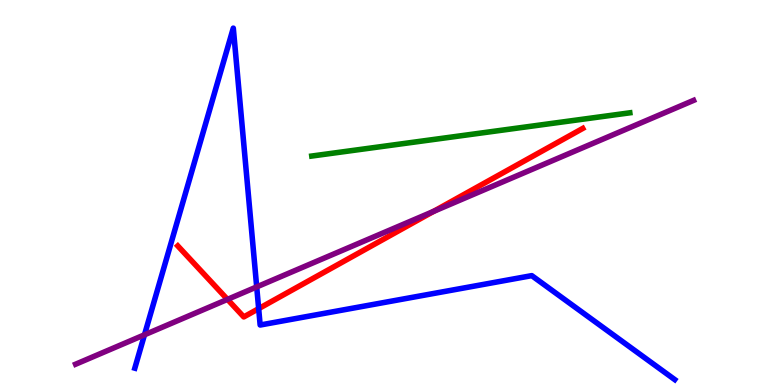[{'lines': ['blue', 'red'], 'intersections': [{'x': 3.34, 'y': 1.98}]}, {'lines': ['green', 'red'], 'intersections': []}, {'lines': ['purple', 'red'], 'intersections': [{'x': 2.94, 'y': 2.22}, {'x': 5.59, 'y': 4.51}]}, {'lines': ['blue', 'green'], 'intersections': []}, {'lines': ['blue', 'purple'], 'intersections': [{'x': 1.86, 'y': 1.3}, {'x': 3.31, 'y': 2.55}]}, {'lines': ['green', 'purple'], 'intersections': []}]